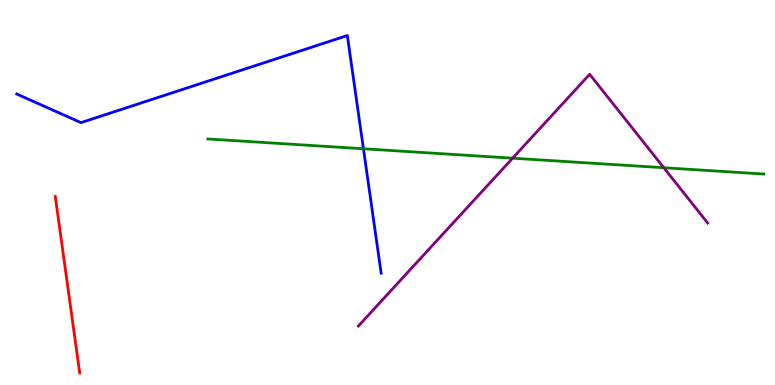[{'lines': ['blue', 'red'], 'intersections': []}, {'lines': ['green', 'red'], 'intersections': []}, {'lines': ['purple', 'red'], 'intersections': []}, {'lines': ['blue', 'green'], 'intersections': [{'x': 4.69, 'y': 6.14}]}, {'lines': ['blue', 'purple'], 'intersections': []}, {'lines': ['green', 'purple'], 'intersections': [{'x': 6.61, 'y': 5.89}, {'x': 8.57, 'y': 5.64}]}]